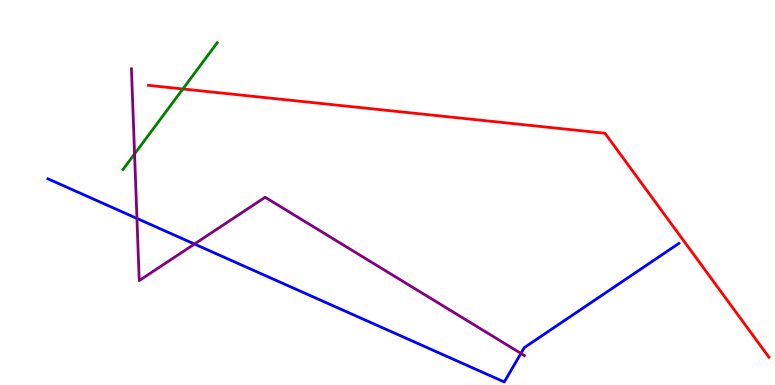[{'lines': ['blue', 'red'], 'intersections': []}, {'lines': ['green', 'red'], 'intersections': [{'x': 2.36, 'y': 7.69}]}, {'lines': ['purple', 'red'], 'intersections': []}, {'lines': ['blue', 'green'], 'intersections': []}, {'lines': ['blue', 'purple'], 'intersections': [{'x': 1.77, 'y': 4.33}, {'x': 2.51, 'y': 3.66}, {'x': 6.72, 'y': 0.821}]}, {'lines': ['green', 'purple'], 'intersections': [{'x': 1.74, 'y': 6.0}]}]